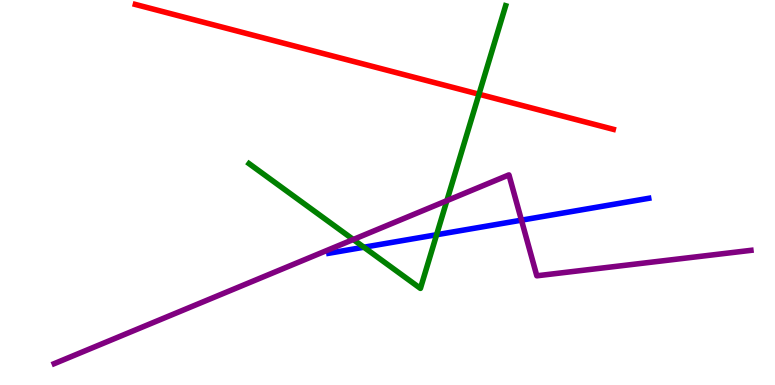[{'lines': ['blue', 'red'], 'intersections': []}, {'lines': ['green', 'red'], 'intersections': [{'x': 6.18, 'y': 7.55}]}, {'lines': ['purple', 'red'], 'intersections': []}, {'lines': ['blue', 'green'], 'intersections': [{'x': 4.7, 'y': 3.58}, {'x': 5.63, 'y': 3.9}]}, {'lines': ['blue', 'purple'], 'intersections': [{'x': 6.73, 'y': 4.28}]}, {'lines': ['green', 'purple'], 'intersections': [{'x': 4.56, 'y': 3.78}, {'x': 5.77, 'y': 4.79}]}]